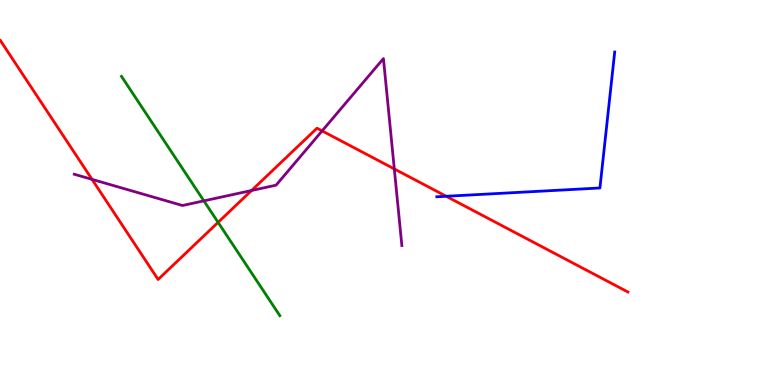[{'lines': ['blue', 'red'], 'intersections': [{'x': 5.76, 'y': 4.9}]}, {'lines': ['green', 'red'], 'intersections': [{'x': 2.81, 'y': 4.22}]}, {'lines': ['purple', 'red'], 'intersections': [{'x': 1.19, 'y': 5.34}, {'x': 3.25, 'y': 5.05}, {'x': 4.16, 'y': 6.6}, {'x': 5.09, 'y': 5.61}]}, {'lines': ['blue', 'green'], 'intersections': []}, {'lines': ['blue', 'purple'], 'intersections': []}, {'lines': ['green', 'purple'], 'intersections': [{'x': 2.63, 'y': 4.78}]}]